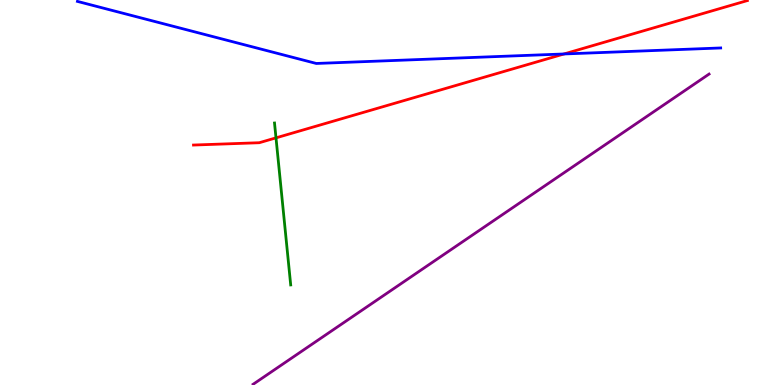[{'lines': ['blue', 'red'], 'intersections': [{'x': 7.28, 'y': 8.6}]}, {'lines': ['green', 'red'], 'intersections': [{'x': 3.56, 'y': 6.42}]}, {'lines': ['purple', 'red'], 'intersections': []}, {'lines': ['blue', 'green'], 'intersections': []}, {'lines': ['blue', 'purple'], 'intersections': []}, {'lines': ['green', 'purple'], 'intersections': []}]